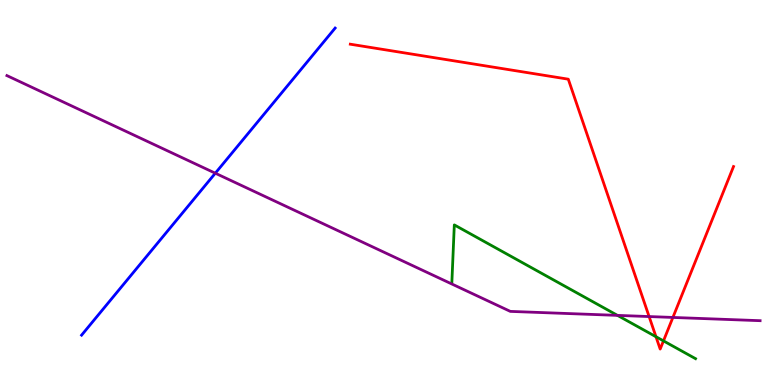[{'lines': ['blue', 'red'], 'intersections': []}, {'lines': ['green', 'red'], 'intersections': [{'x': 8.46, 'y': 1.25}, {'x': 8.56, 'y': 1.15}]}, {'lines': ['purple', 'red'], 'intersections': [{'x': 8.38, 'y': 1.78}, {'x': 8.68, 'y': 1.75}]}, {'lines': ['blue', 'green'], 'intersections': []}, {'lines': ['blue', 'purple'], 'intersections': [{'x': 2.78, 'y': 5.5}]}, {'lines': ['green', 'purple'], 'intersections': [{'x': 7.97, 'y': 1.81}]}]